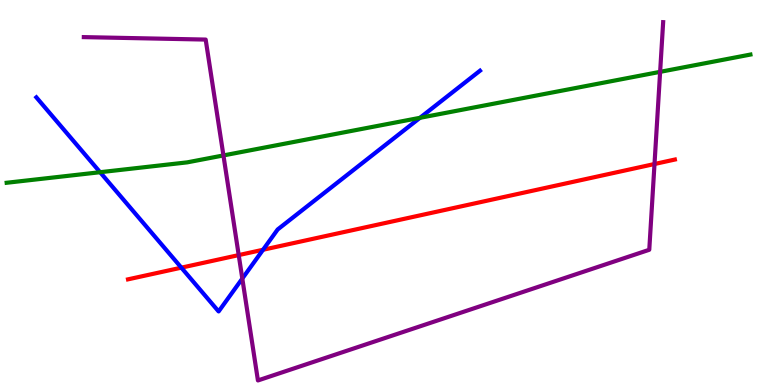[{'lines': ['blue', 'red'], 'intersections': [{'x': 2.34, 'y': 3.05}, {'x': 3.39, 'y': 3.51}]}, {'lines': ['green', 'red'], 'intersections': []}, {'lines': ['purple', 'red'], 'intersections': [{'x': 3.08, 'y': 3.37}, {'x': 8.45, 'y': 5.74}]}, {'lines': ['blue', 'green'], 'intersections': [{'x': 1.29, 'y': 5.53}, {'x': 5.42, 'y': 6.94}]}, {'lines': ['blue', 'purple'], 'intersections': [{'x': 3.13, 'y': 2.76}]}, {'lines': ['green', 'purple'], 'intersections': [{'x': 2.88, 'y': 5.96}, {'x': 8.52, 'y': 8.13}]}]